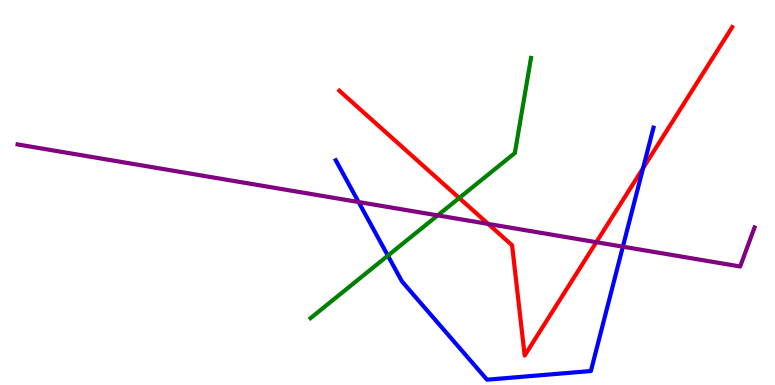[{'lines': ['blue', 'red'], 'intersections': [{'x': 8.3, 'y': 5.63}]}, {'lines': ['green', 'red'], 'intersections': [{'x': 5.93, 'y': 4.86}]}, {'lines': ['purple', 'red'], 'intersections': [{'x': 6.3, 'y': 4.18}, {'x': 7.69, 'y': 3.71}]}, {'lines': ['blue', 'green'], 'intersections': [{'x': 5.0, 'y': 3.36}]}, {'lines': ['blue', 'purple'], 'intersections': [{'x': 4.63, 'y': 4.75}, {'x': 8.04, 'y': 3.59}]}, {'lines': ['green', 'purple'], 'intersections': [{'x': 5.65, 'y': 4.41}]}]